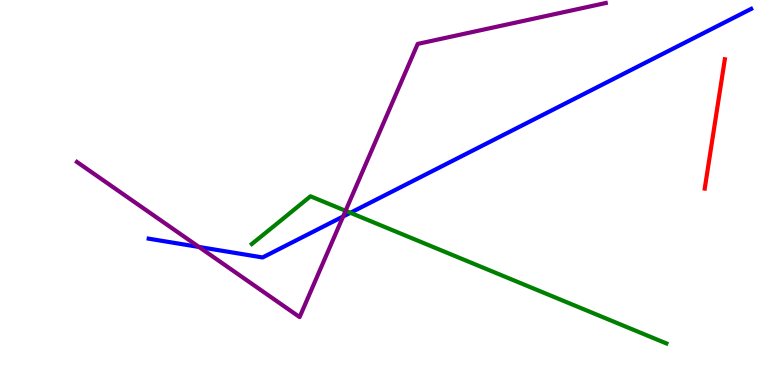[{'lines': ['blue', 'red'], 'intersections': []}, {'lines': ['green', 'red'], 'intersections': []}, {'lines': ['purple', 'red'], 'intersections': []}, {'lines': ['blue', 'green'], 'intersections': [{'x': 4.52, 'y': 4.47}]}, {'lines': ['blue', 'purple'], 'intersections': [{'x': 2.57, 'y': 3.59}, {'x': 4.43, 'y': 4.38}]}, {'lines': ['green', 'purple'], 'intersections': [{'x': 4.46, 'y': 4.52}]}]